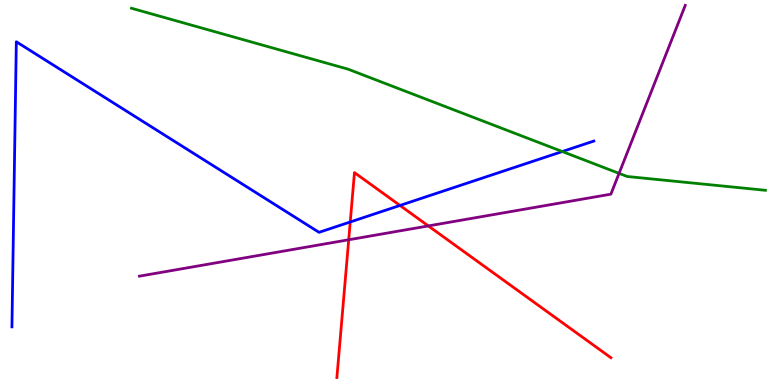[{'lines': ['blue', 'red'], 'intersections': [{'x': 4.52, 'y': 4.23}, {'x': 5.16, 'y': 4.66}]}, {'lines': ['green', 'red'], 'intersections': []}, {'lines': ['purple', 'red'], 'intersections': [{'x': 4.5, 'y': 3.77}, {'x': 5.53, 'y': 4.13}]}, {'lines': ['blue', 'green'], 'intersections': [{'x': 7.26, 'y': 6.06}]}, {'lines': ['blue', 'purple'], 'intersections': []}, {'lines': ['green', 'purple'], 'intersections': [{'x': 7.99, 'y': 5.5}]}]